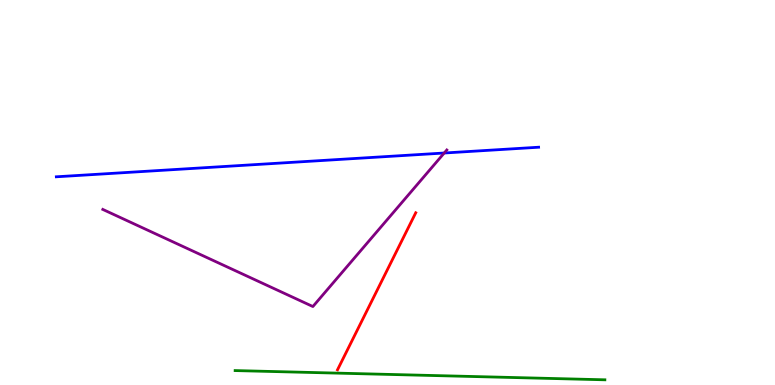[{'lines': ['blue', 'red'], 'intersections': []}, {'lines': ['green', 'red'], 'intersections': []}, {'lines': ['purple', 'red'], 'intersections': []}, {'lines': ['blue', 'green'], 'intersections': []}, {'lines': ['blue', 'purple'], 'intersections': [{'x': 5.73, 'y': 6.03}]}, {'lines': ['green', 'purple'], 'intersections': []}]